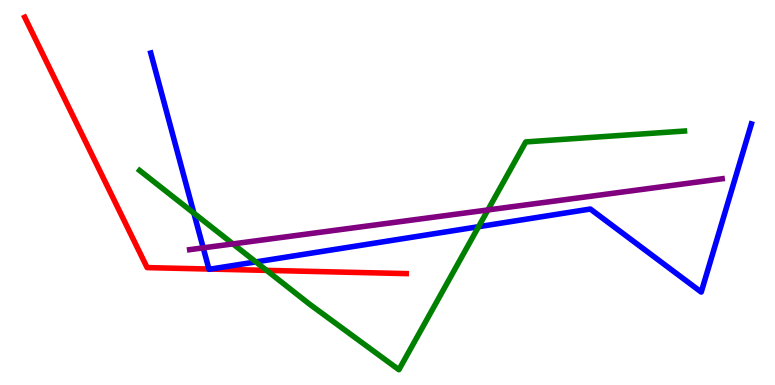[{'lines': ['blue', 'red'], 'intersections': [{'x': 2.7, 'y': 3.01}, {'x': 2.72, 'y': 3.01}]}, {'lines': ['green', 'red'], 'intersections': [{'x': 3.44, 'y': 2.98}]}, {'lines': ['purple', 'red'], 'intersections': []}, {'lines': ['blue', 'green'], 'intersections': [{'x': 2.5, 'y': 4.46}, {'x': 3.3, 'y': 3.2}, {'x': 6.18, 'y': 4.11}]}, {'lines': ['blue', 'purple'], 'intersections': [{'x': 2.62, 'y': 3.56}]}, {'lines': ['green', 'purple'], 'intersections': [{'x': 3.01, 'y': 3.66}, {'x': 6.3, 'y': 4.55}]}]